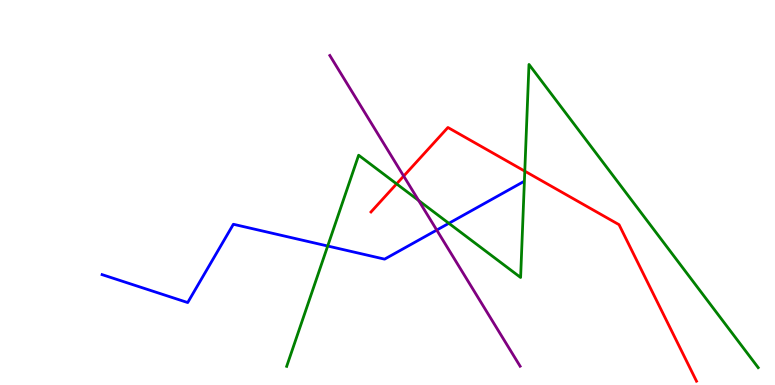[{'lines': ['blue', 'red'], 'intersections': []}, {'lines': ['green', 'red'], 'intersections': [{'x': 5.12, 'y': 5.22}, {'x': 6.77, 'y': 5.55}]}, {'lines': ['purple', 'red'], 'intersections': [{'x': 5.21, 'y': 5.43}]}, {'lines': ['blue', 'green'], 'intersections': [{'x': 4.23, 'y': 3.61}, {'x': 5.79, 'y': 4.2}]}, {'lines': ['blue', 'purple'], 'intersections': [{'x': 5.64, 'y': 4.02}]}, {'lines': ['green', 'purple'], 'intersections': [{'x': 5.4, 'y': 4.79}]}]